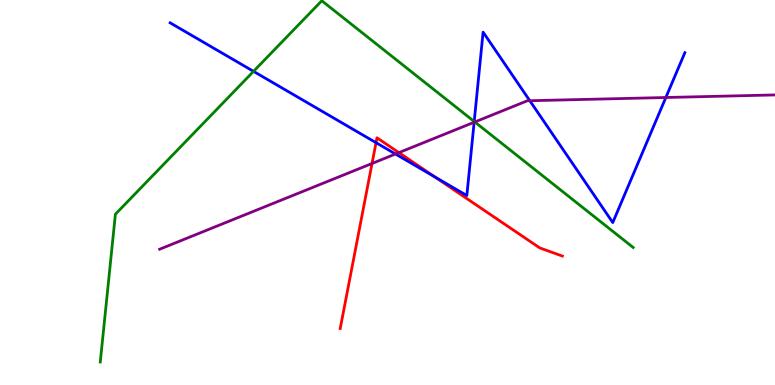[{'lines': ['blue', 'red'], 'intersections': [{'x': 4.85, 'y': 6.29}, {'x': 5.61, 'y': 5.41}]}, {'lines': ['green', 'red'], 'intersections': []}, {'lines': ['purple', 'red'], 'intersections': [{'x': 4.8, 'y': 5.75}, {'x': 5.15, 'y': 6.04}]}, {'lines': ['blue', 'green'], 'intersections': [{'x': 3.27, 'y': 8.15}, {'x': 6.12, 'y': 6.84}]}, {'lines': ['blue', 'purple'], 'intersections': [{'x': 5.1, 'y': 6.0}, {'x': 6.12, 'y': 6.82}, {'x': 6.84, 'y': 7.38}, {'x': 8.59, 'y': 7.47}]}, {'lines': ['green', 'purple'], 'intersections': [{'x': 6.13, 'y': 6.83}]}]